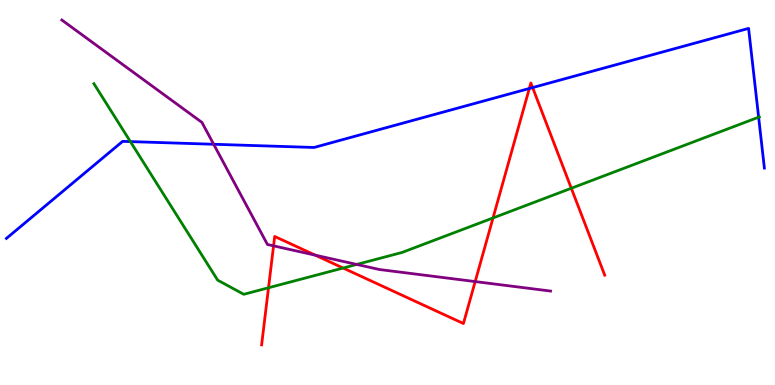[{'lines': ['blue', 'red'], 'intersections': [{'x': 6.83, 'y': 7.7}, {'x': 6.87, 'y': 7.73}]}, {'lines': ['green', 'red'], 'intersections': [{'x': 3.46, 'y': 2.53}, {'x': 4.43, 'y': 3.04}, {'x': 6.36, 'y': 4.34}, {'x': 7.37, 'y': 5.11}]}, {'lines': ['purple', 'red'], 'intersections': [{'x': 3.53, 'y': 3.61}, {'x': 4.07, 'y': 3.37}, {'x': 6.13, 'y': 2.69}]}, {'lines': ['blue', 'green'], 'intersections': [{'x': 1.68, 'y': 6.32}, {'x': 9.79, 'y': 6.96}]}, {'lines': ['blue', 'purple'], 'intersections': [{'x': 2.76, 'y': 6.25}]}, {'lines': ['green', 'purple'], 'intersections': [{'x': 4.6, 'y': 3.13}]}]